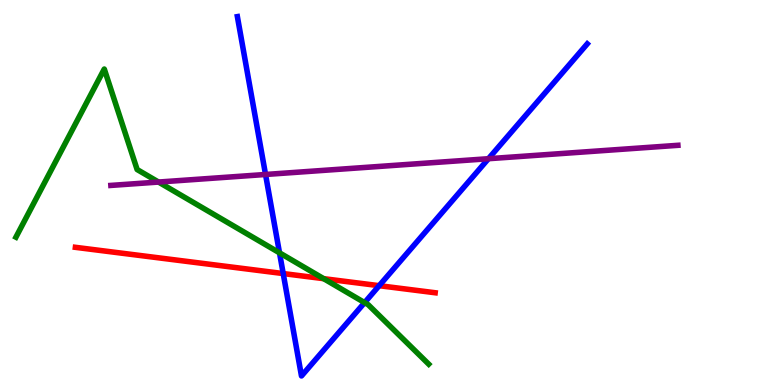[{'lines': ['blue', 'red'], 'intersections': [{'x': 3.65, 'y': 2.89}, {'x': 4.89, 'y': 2.58}]}, {'lines': ['green', 'red'], 'intersections': [{'x': 4.18, 'y': 2.76}]}, {'lines': ['purple', 'red'], 'intersections': []}, {'lines': ['blue', 'green'], 'intersections': [{'x': 3.61, 'y': 3.43}, {'x': 4.7, 'y': 2.14}]}, {'lines': ['blue', 'purple'], 'intersections': [{'x': 3.43, 'y': 5.47}, {'x': 6.3, 'y': 5.88}]}, {'lines': ['green', 'purple'], 'intersections': [{'x': 2.05, 'y': 5.27}]}]